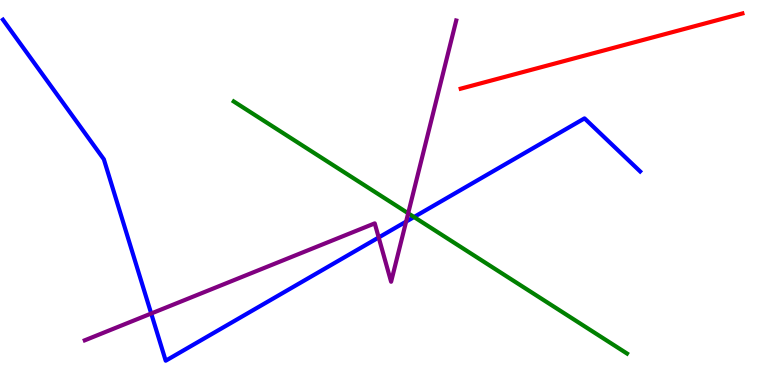[{'lines': ['blue', 'red'], 'intersections': []}, {'lines': ['green', 'red'], 'intersections': []}, {'lines': ['purple', 'red'], 'intersections': []}, {'lines': ['blue', 'green'], 'intersections': [{'x': 5.34, 'y': 4.36}]}, {'lines': ['blue', 'purple'], 'intersections': [{'x': 1.95, 'y': 1.86}, {'x': 4.89, 'y': 3.83}, {'x': 5.24, 'y': 4.24}]}, {'lines': ['green', 'purple'], 'intersections': [{'x': 5.27, 'y': 4.46}]}]